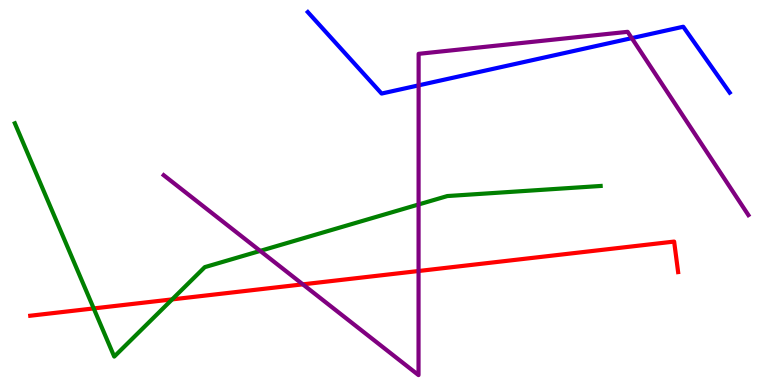[{'lines': ['blue', 'red'], 'intersections': []}, {'lines': ['green', 'red'], 'intersections': [{'x': 1.21, 'y': 1.99}, {'x': 2.22, 'y': 2.22}]}, {'lines': ['purple', 'red'], 'intersections': [{'x': 3.91, 'y': 2.61}, {'x': 5.4, 'y': 2.96}]}, {'lines': ['blue', 'green'], 'intersections': []}, {'lines': ['blue', 'purple'], 'intersections': [{'x': 5.4, 'y': 7.78}, {'x': 8.15, 'y': 9.01}]}, {'lines': ['green', 'purple'], 'intersections': [{'x': 3.36, 'y': 3.48}, {'x': 5.4, 'y': 4.69}]}]